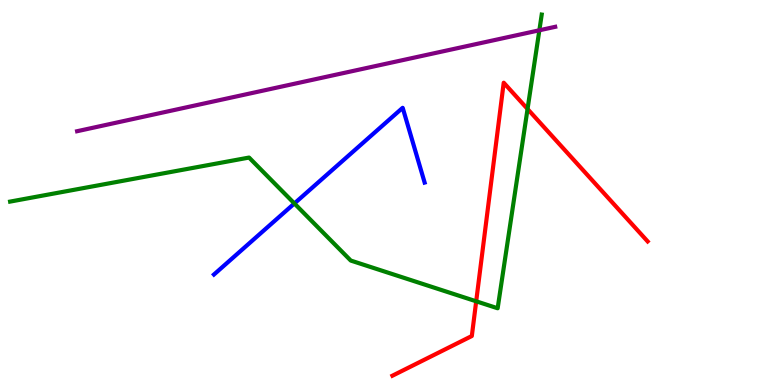[{'lines': ['blue', 'red'], 'intersections': []}, {'lines': ['green', 'red'], 'intersections': [{'x': 6.14, 'y': 2.17}, {'x': 6.81, 'y': 7.17}]}, {'lines': ['purple', 'red'], 'intersections': []}, {'lines': ['blue', 'green'], 'intersections': [{'x': 3.8, 'y': 4.72}]}, {'lines': ['blue', 'purple'], 'intersections': []}, {'lines': ['green', 'purple'], 'intersections': [{'x': 6.96, 'y': 9.21}]}]